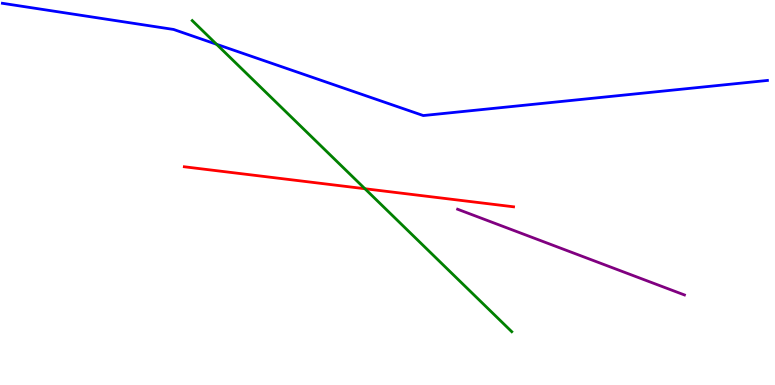[{'lines': ['blue', 'red'], 'intersections': []}, {'lines': ['green', 'red'], 'intersections': [{'x': 4.71, 'y': 5.1}]}, {'lines': ['purple', 'red'], 'intersections': []}, {'lines': ['blue', 'green'], 'intersections': [{'x': 2.79, 'y': 8.85}]}, {'lines': ['blue', 'purple'], 'intersections': []}, {'lines': ['green', 'purple'], 'intersections': []}]